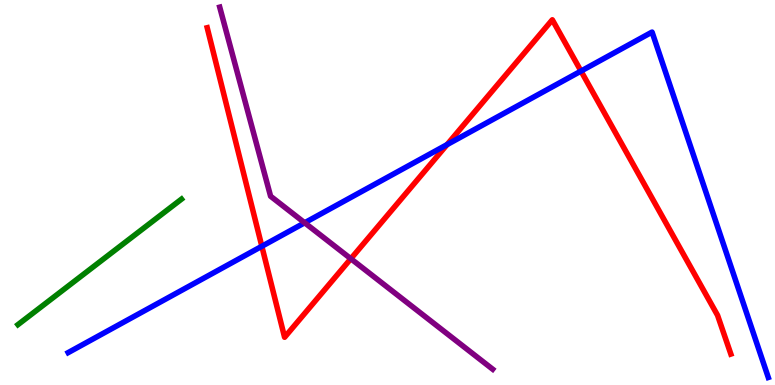[{'lines': ['blue', 'red'], 'intersections': [{'x': 3.38, 'y': 3.6}, {'x': 5.77, 'y': 6.24}, {'x': 7.5, 'y': 8.15}]}, {'lines': ['green', 'red'], 'intersections': []}, {'lines': ['purple', 'red'], 'intersections': [{'x': 4.53, 'y': 3.28}]}, {'lines': ['blue', 'green'], 'intersections': []}, {'lines': ['blue', 'purple'], 'intersections': [{'x': 3.93, 'y': 4.21}]}, {'lines': ['green', 'purple'], 'intersections': []}]